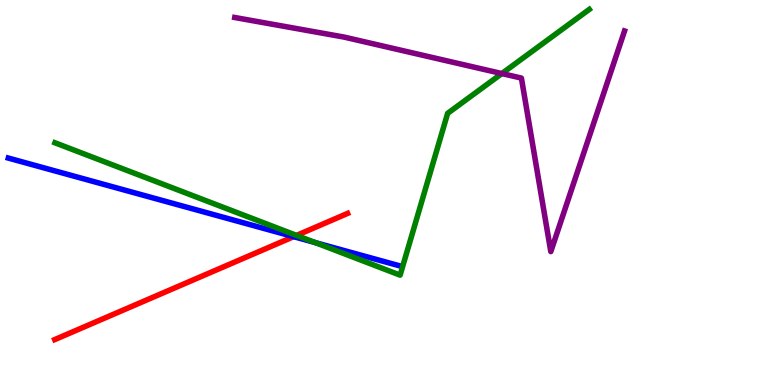[{'lines': ['blue', 'red'], 'intersections': [{'x': 3.79, 'y': 3.85}]}, {'lines': ['green', 'red'], 'intersections': [{'x': 3.83, 'y': 3.89}]}, {'lines': ['purple', 'red'], 'intersections': []}, {'lines': ['blue', 'green'], 'intersections': [{'x': 4.07, 'y': 3.7}]}, {'lines': ['blue', 'purple'], 'intersections': []}, {'lines': ['green', 'purple'], 'intersections': [{'x': 6.48, 'y': 8.09}]}]